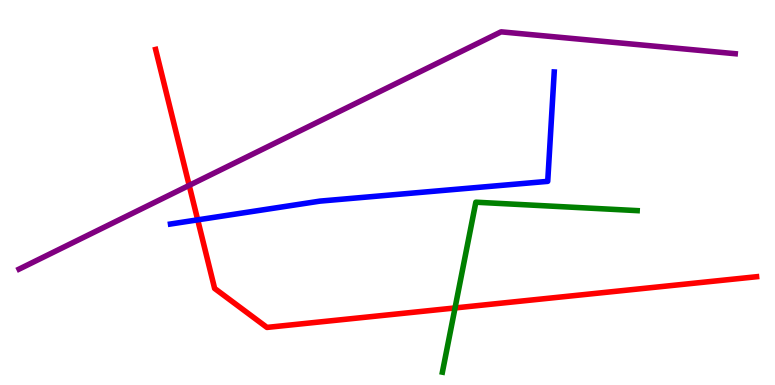[{'lines': ['blue', 'red'], 'intersections': [{'x': 2.55, 'y': 4.29}]}, {'lines': ['green', 'red'], 'intersections': [{'x': 5.87, 'y': 2.0}]}, {'lines': ['purple', 'red'], 'intersections': [{'x': 2.44, 'y': 5.18}]}, {'lines': ['blue', 'green'], 'intersections': []}, {'lines': ['blue', 'purple'], 'intersections': []}, {'lines': ['green', 'purple'], 'intersections': []}]